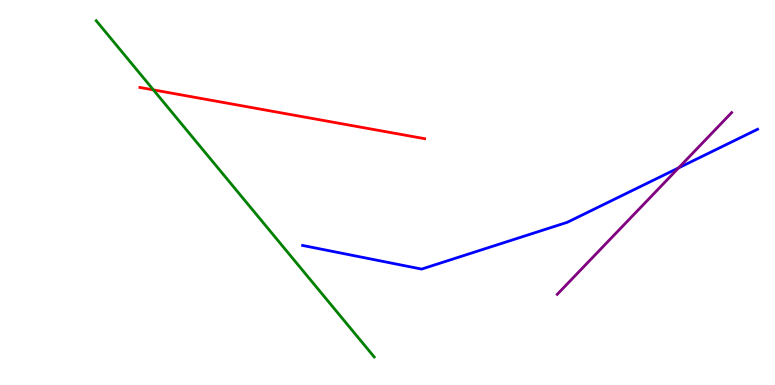[{'lines': ['blue', 'red'], 'intersections': []}, {'lines': ['green', 'red'], 'intersections': [{'x': 1.98, 'y': 7.67}]}, {'lines': ['purple', 'red'], 'intersections': []}, {'lines': ['blue', 'green'], 'intersections': []}, {'lines': ['blue', 'purple'], 'intersections': [{'x': 8.76, 'y': 5.64}]}, {'lines': ['green', 'purple'], 'intersections': []}]